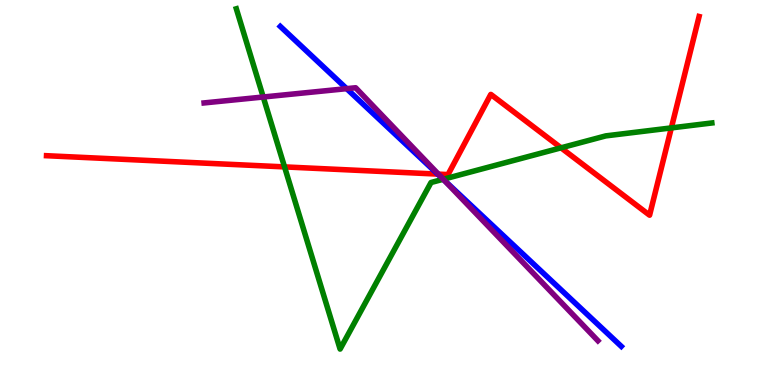[{'lines': ['blue', 'red'], 'intersections': [{'x': 5.65, 'y': 5.48}]}, {'lines': ['green', 'red'], 'intersections': [{'x': 3.67, 'y': 5.67}, {'x': 7.24, 'y': 6.16}, {'x': 8.66, 'y': 6.68}]}, {'lines': ['purple', 'red'], 'intersections': [{'x': 5.66, 'y': 5.48}]}, {'lines': ['blue', 'green'], 'intersections': [{'x': 5.72, 'y': 5.34}]}, {'lines': ['blue', 'purple'], 'intersections': [{'x': 4.47, 'y': 7.7}, {'x': 5.73, 'y': 5.33}]}, {'lines': ['green', 'purple'], 'intersections': [{'x': 3.4, 'y': 7.48}, {'x': 5.72, 'y': 5.34}]}]